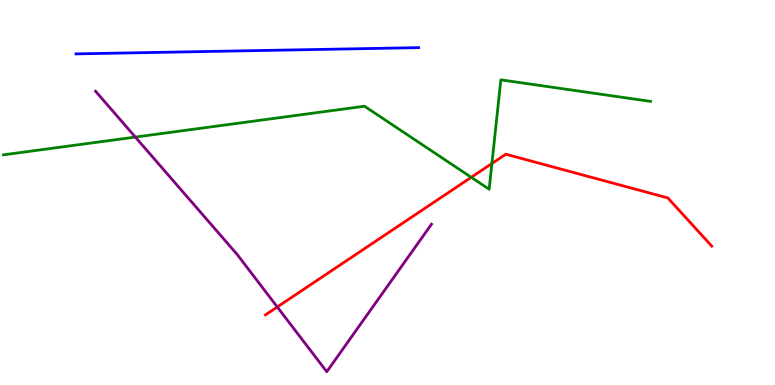[{'lines': ['blue', 'red'], 'intersections': []}, {'lines': ['green', 'red'], 'intersections': [{'x': 6.08, 'y': 5.39}, {'x': 6.35, 'y': 5.75}]}, {'lines': ['purple', 'red'], 'intersections': [{'x': 3.58, 'y': 2.03}]}, {'lines': ['blue', 'green'], 'intersections': []}, {'lines': ['blue', 'purple'], 'intersections': []}, {'lines': ['green', 'purple'], 'intersections': [{'x': 1.75, 'y': 6.44}]}]